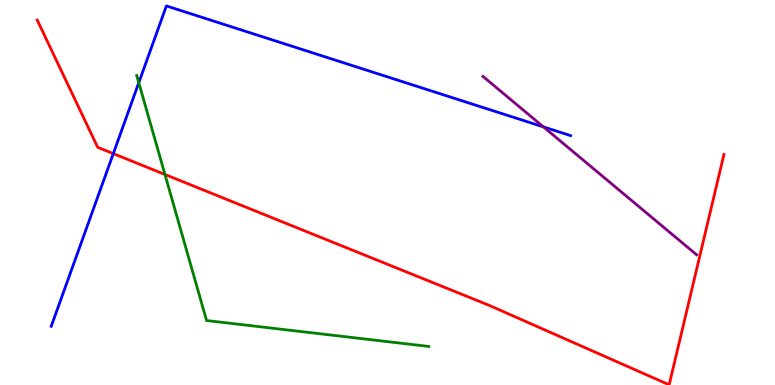[{'lines': ['blue', 'red'], 'intersections': [{'x': 1.46, 'y': 6.01}]}, {'lines': ['green', 'red'], 'intersections': [{'x': 2.13, 'y': 5.47}]}, {'lines': ['purple', 'red'], 'intersections': []}, {'lines': ['blue', 'green'], 'intersections': [{'x': 1.79, 'y': 7.85}]}, {'lines': ['blue', 'purple'], 'intersections': [{'x': 7.01, 'y': 6.7}]}, {'lines': ['green', 'purple'], 'intersections': []}]